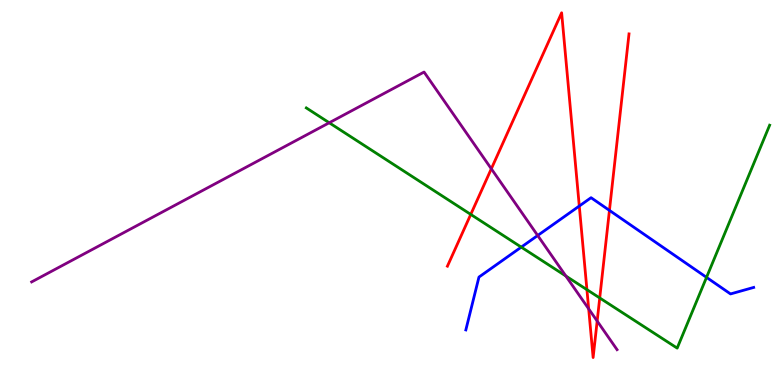[{'lines': ['blue', 'red'], 'intersections': [{'x': 7.47, 'y': 4.65}, {'x': 7.86, 'y': 4.54}]}, {'lines': ['green', 'red'], 'intersections': [{'x': 6.07, 'y': 4.43}, {'x': 7.57, 'y': 2.48}, {'x': 7.74, 'y': 2.26}]}, {'lines': ['purple', 'red'], 'intersections': [{'x': 6.34, 'y': 5.62}, {'x': 7.6, 'y': 1.98}, {'x': 7.71, 'y': 1.66}]}, {'lines': ['blue', 'green'], 'intersections': [{'x': 6.73, 'y': 3.58}, {'x': 9.12, 'y': 2.8}]}, {'lines': ['blue', 'purple'], 'intersections': [{'x': 6.94, 'y': 3.88}]}, {'lines': ['green', 'purple'], 'intersections': [{'x': 4.25, 'y': 6.81}, {'x': 7.3, 'y': 2.83}]}]